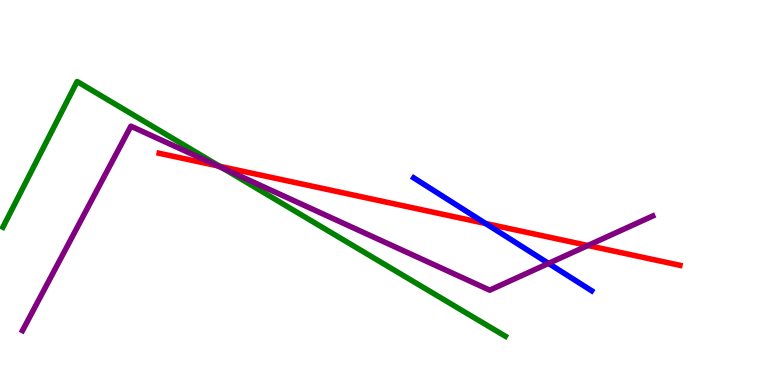[{'lines': ['blue', 'red'], 'intersections': [{'x': 6.27, 'y': 4.19}]}, {'lines': ['green', 'red'], 'intersections': [{'x': 2.83, 'y': 5.68}]}, {'lines': ['purple', 'red'], 'intersections': [{'x': 2.81, 'y': 5.69}, {'x': 7.59, 'y': 3.62}]}, {'lines': ['blue', 'green'], 'intersections': []}, {'lines': ['blue', 'purple'], 'intersections': [{'x': 7.08, 'y': 3.16}]}, {'lines': ['green', 'purple'], 'intersections': [{'x': 2.88, 'y': 5.63}]}]